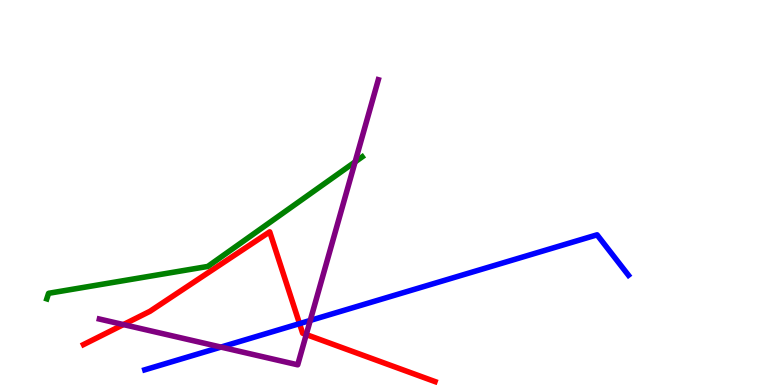[{'lines': ['blue', 'red'], 'intersections': [{'x': 3.87, 'y': 1.59}]}, {'lines': ['green', 'red'], 'intersections': []}, {'lines': ['purple', 'red'], 'intersections': [{'x': 1.59, 'y': 1.57}, {'x': 3.95, 'y': 1.31}]}, {'lines': ['blue', 'green'], 'intersections': []}, {'lines': ['blue', 'purple'], 'intersections': [{'x': 2.85, 'y': 0.985}, {'x': 4.0, 'y': 1.68}]}, {'lines': ['green', 'purple'], 'intersections': [{'x': 4.58, 'y': 5.79}]}]